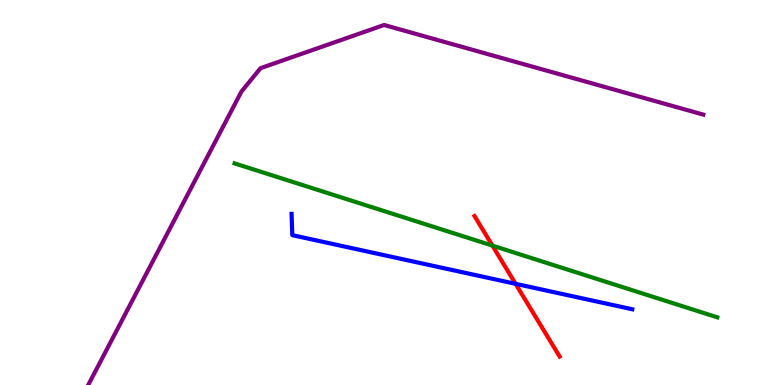[{'lines': ['blue', 'red'], 'intersections': [{'x': 6.65, 'y': 2.63}]}, {'lines': ['green', 'red'], 'intersections': [{'x': 6.35, 'y': 3.62}]}, {'lines': ['purple', 'red'], 'intersections': []}, {'lines': ['blue', 'green'], 'intersections': []}, {'lines': ['blue', 'purple'], 'intersections': []}, {'lines': ['green', 'purple'], 'intersections': []}]